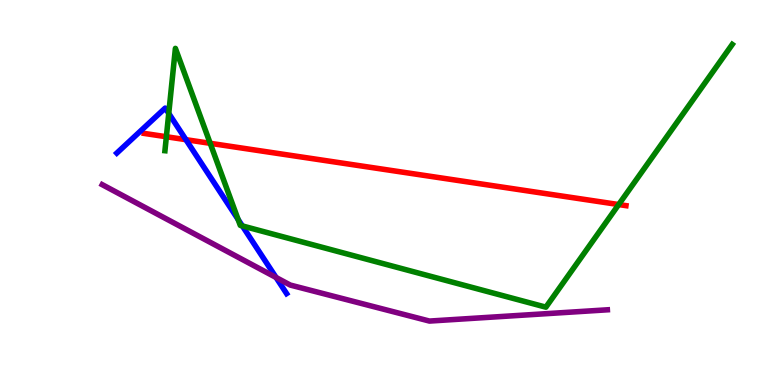[{'lines': ['blue', 'red'], 'intersections': [{'x': 2.4, 'y': 6.37}]}, {'lines': ['green', 'red'], 'intersections': [{'x': 2.15, 'y': 6.45}, {'x': 2.71, 'y': 6.28}, {'x': 7.98, 'y': 4.69}]}, {'lines': ['purple', 'red'], 'intersections': []}, {'lines': ['blue', 'green'], 'intersections': [{'x': 2.18, 'y': 7.05}, {'x': 3.07, 'y': 4.3}, {'x': 3.13, 'y': 4.13}]}, {'lines': ['blue', 'purple'], 'intersections': [{'x': 3.56, 'y': 2.79}]}, {'lines': ['green', 'purple'], 'intersections': []}]